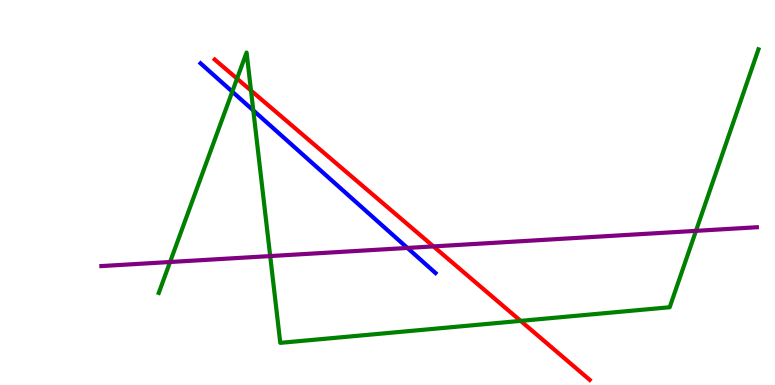[{'lines': ['blue', 'red'], 'intersections': []}, {'lines': ['green', 'red'], 'intersections': [{'x': 3.06, 'y': 7.96}, {'x': 3.24, 'y': 7.65}, {'x': 6.72, 'y': 1.67}]}, {'lines': ['purple', 'red'], 'intersections': [{'x': 5.59, 'y': 3.6}]}, {'lines': ['blue', 'green'], 'intersections': [{'x': 3.0, 'y': 7.62}, {'x': 3.27, 'y': 7.13}]}, {'lines': ['blue', 'purple'], 'intersections': [{'x': 5.26, 'y': 3.56}]}, {'lines': ['green', 'purple'], 'intersections': [{'x': 2.19, 'y': 3.19}, {'x': 3.49, 'y': 3.35}, {'x': 8.98, 'y': 4.0}]}]